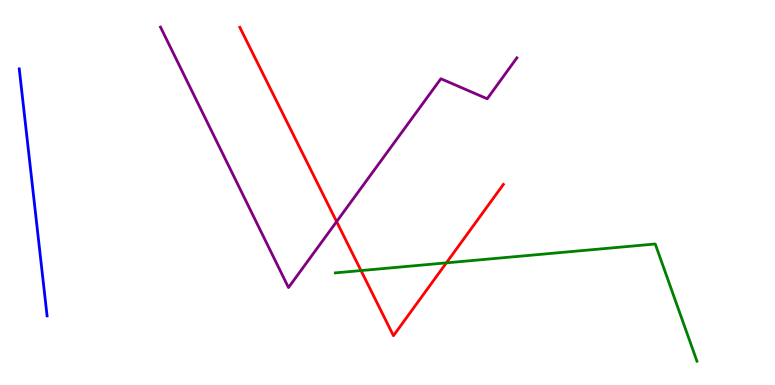[{'lines': ['blue', 'red'], 'intersections': []}, {'lines': ['green', 'red'], 'intersections': [{'x': 4.66, 'y': 2.97}, {'x': 5.76, 'y': 3.17}]}, {'lines': ['purple', 'red'], 'intersections': [{'x': 4.34, 'y': 4.24}]}, {'lines': ['blue', 'green'], 'intersections': []}, {'lines': ['blue', 'purple'], 'intersections': []}, {'lines': ['green', 'purple'], 'intersections': []}]